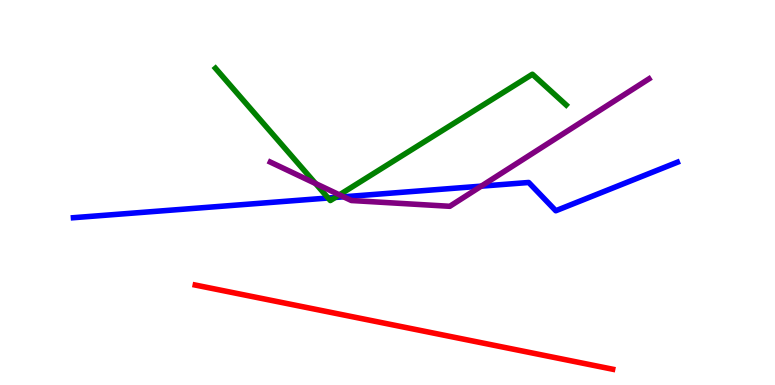[{'lines': ['blue', 'red'], 'intersections': []}, {'lines': ['green', 'red'], 'intersections': []}, {'lines': ['purple', 'red'], 'intersections': []}, {'lines': ['blue', 'green'], 'intersections': [{'x': 4.23, 'y': 4.86}, {'x': 4.33, 'y': 4.87}]}, {'lines': ['blue', 'purple'], 'intersections': [{'x': 4.43, 'y': 4.89}, {'x': 6.21, 'y': 5.16}]}, {'lines': ['green', 'purple'], 'intersections': [{'x': 4.07, 'y': 5.23}, {'x': 4.38, 'y': 4.94}]}]